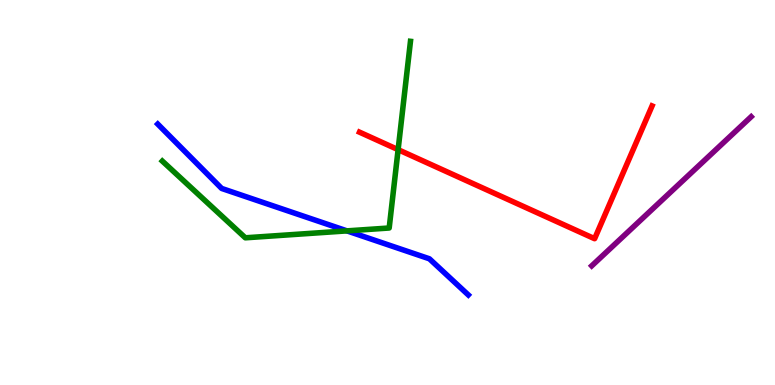[{'lines': ['blue', 'red'], 'intersections': []}, {'lines': ['green', 'red'], 'intersections': [{'x': 5.14, 'y': 6.11}]}, {'lines': ['purple', 'red'], 'intersections': []}, {'lines': ['blue', 'green'], 'intersections': [{'x': 4.48, 'y': 4.0}]}, {'lines': ['blue', 'purple'], 'intersections': []}, {'lines': ['green', 'purple'], 'intersections': []}]